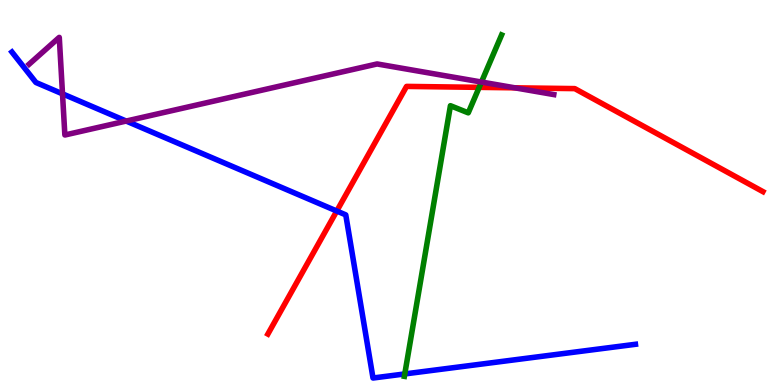[{'lines': ['blue', 'red'], 'intersections': [{'x': 4.35, 'y': 4.52}]}, {'lines': ['green', 'red'], 'intersections': [{'x': 6.18, 'y': 7.73}]}, {'lines': ['purple', 'red'], 'intersections': [{'x': 6.64, 'y': 7.72}]}, {'lines': ['blue', 'green'], 'intersections': [{'x': 5.22, 'y': 0.287}]}, {'lines': ['blue', 'purple'], 'intersections': [{'x': 0.807, 'y': 7.56}, {'x': 1.63, 'y': 6.86}]}, {'lines': ['green', 'purple'], 'intersections': [{'x': 6.21, 'y': 7.87}]}]